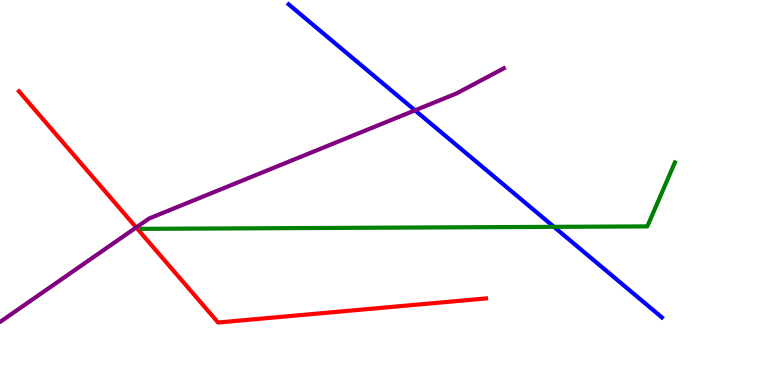[{'lines': ['blue', 'red'], 'intersections': []}, {'lines': ['green', 'red'], 'intersections': []}, {'lines': ['purple', 'red'], 'intersections': [{'x': 1.76, 'y': 4.09}]}, {'lines': ['blue', 'green'], 'intersections': [{'x': 7.15, 'y': 4.11}]}, {'lines': ['blue', 'purple'], 'intersections': [{'x': 5.35, 'y': 7.13}]}, {'lines': ['green', 'purple'], 'intersections': []}]